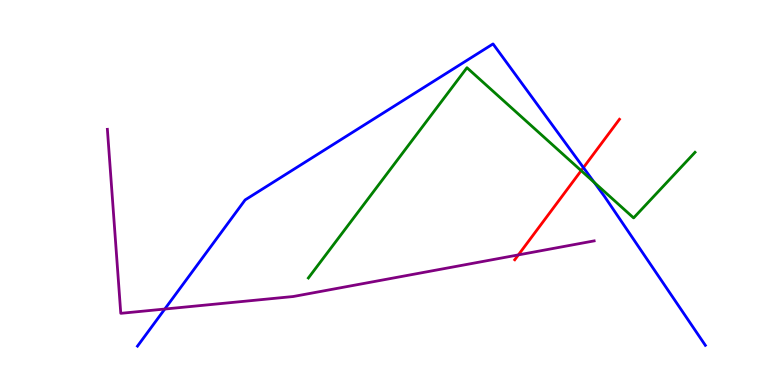[{'lines': ['blue', 'red'], 'intersections': [{'x': 7.53, 'y': 5.65}]}, {'lines': ['green', 'red'], 'intersections': [{'x': 7.5, 'y': 5.57}]}, {'lines': ['purple', 'red'], 'intersections': [{'x': 6.69, 'y': 3.38}]}, {'lines': ['blue', 'green'], 'intersections': [{'x': 7.67, 'y': 5.26}]}, {'lines': ['blue', 'purple'], 'intersections': [{'x': 2.13, 'y': 1.97}]}, {'lines': ['green', 'purple'], 'intersections': []}]